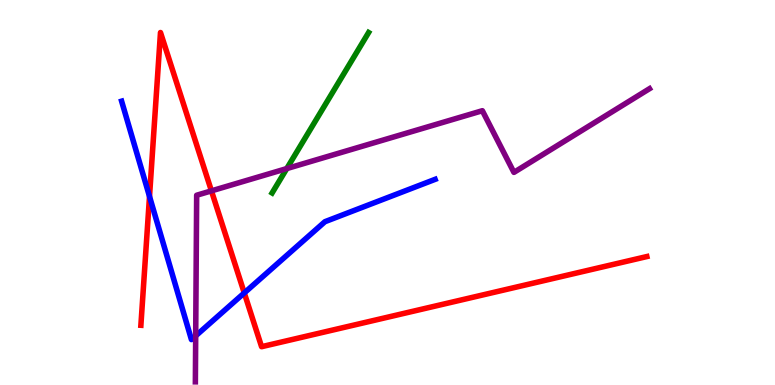[{'lines': ['blue', 'red'], 'intersections': [{'x': 1.93, 'y': 4.9}, {'x': 3.15, 'y': 2.39}]}, {'lines': ['green', 'red'], 'intersections': []}, {'lines': ['purple', 'red'], 'intersections': [{'x': 2.73, 'y': 5.04}]}, {'lines': ['blue', 'green'], 'intersections': []}, {'lines': ['blue', 'purple'], 'intersections': [{'x': 2.52, 'y': 1.28}]}, {'lines': ['green', 'purple'], 'intersections': [{'x': 3.7, 'y': 5.62}]}]